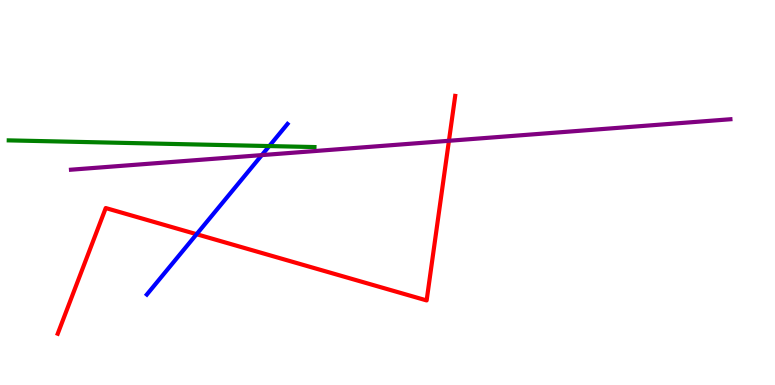[{'lines': ['blue', 'red'], 'intersections': [{'x': 2.54, 'y': 3.92}]}, {'lines': ['green', 'red'], 'intersections': []}, {'lines': ['purple', 'red'], 'intersections': [{'x': 5.79, 'y': 6.34}]}, {'lines': ['blue', 'green'], 'intersections': [{'x': 3.47, 'y': 6.21}]}, {'lines': ['blue', 'purple'], 'intersections': [{'x': 3.38, 'y': 5.97}]}, {'lines': ['green', 'purple'], 'intersections': []}]